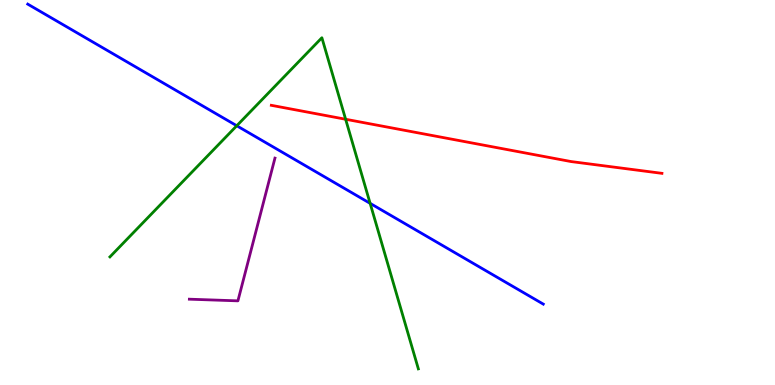[{'lines': ['blue', 'red'], 'intersections': []}, {'lines': ['green', 'red'], 'intersections': [{'x': 4.46, 'y': 6.9}]}, {'lines': ['purple', 'red'], 'intersections': []}, {'lines': ['blue', 'green'], 'intersections': [{'x': 3.05, 'y': 6.73}, {'x': 4.78, 'y': 4.72}]}, {'lines': ['blue', 'purple'], 'intersections': []}, {'lines': ['green', 'purple'], 'intersections': []}]